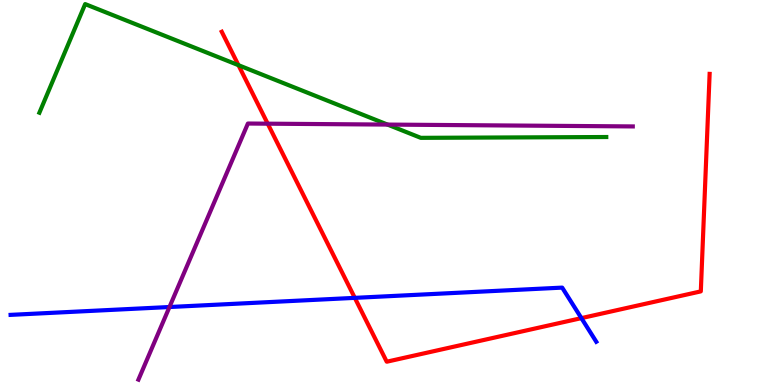[{'lines': ['blue', 'red'], 'intersections': [{'x': 4.58, 'y': 2.26}, {'x': 7.5, 'y': 1.74}]}, {'lines': ['green', 'red'], 'intersections': [{'x': 3.08, 'y': 8.31}]}, {'lines': ['purple', 'red'], 'intersections': [{'x': 3.45, 'y': 6.79}]}, {'lines': ['blue', 'green'], 'intersections': []}, {'lines': ['blue', 'purple'], 'intersections': [{'x': 2.19, 'y': 2.03}]}, {'lines': ['green', 'purple'], 'intersections': [{'x': 5.0, 'y': 6.76}]}]